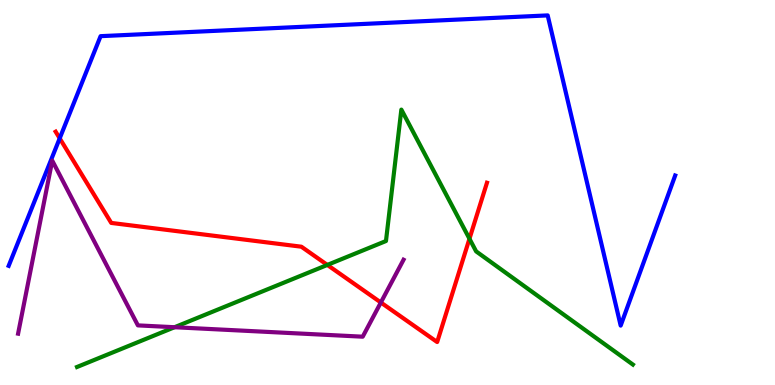[{'lines': ['blue', 'red'], 'intersections': [{'x': 0.77, 'y': 6.41}]}, {'lines': ['green', 'red'], 'intersections': [{'x': 4.22, 'y': 3.12}, {'x': 6.06, 'y': 3.8}]}, {'lines': ['purple', 'red'], 'intersections': [{'x': 4.91, 'y': 2.14}]}, {'lines': ['blue', 'green'], 'intersections': []}, {'lines': ['blue', 'purple'], 'intersections': []}, {'lines': ['green', 'purple'], 'intersections': [{'x': 2.25, 'y': 1.5}]}]